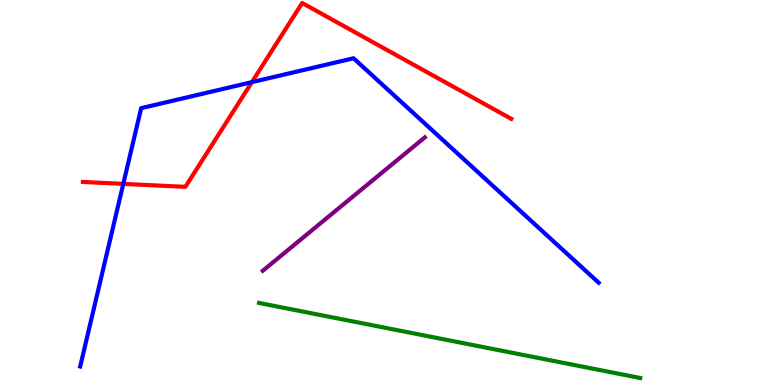[{'lines': ['blue', 'red'], 'intersections': [{'x': 1.59, 'y': 5.22}, {'x': 3.25, 'y': 7.87}]}, {'lines': ['green', 'red'], 'intersections': []}, {'lines': ['purple', 'red'], 'intersections': []}, {'lines': ['blue', 'green'], 'intersections': []}, {'lines': ['blue', 'purple'], 'intersections': []}, {'lines': ['green', 'purple'], 'intersections': []}]